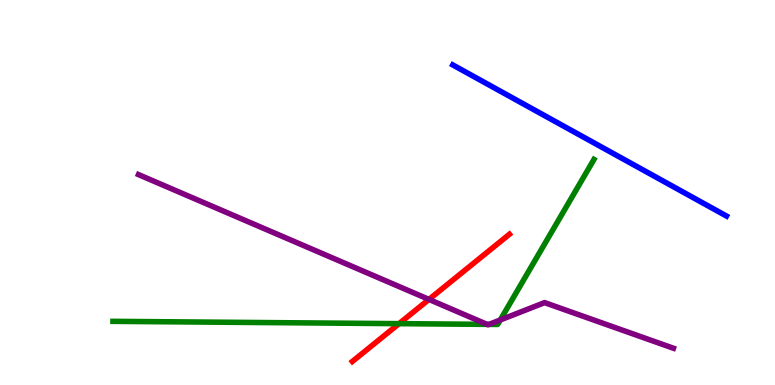[{'lines': ['blue', 'red'], 'intersections': []}, {'lines': ['green', 'red'], 'intersections': [{'x': 5.15, 'y': 1.59}]}, {'lines': ['purple', 'red'], 'intersections': [{'x': 5.54, 'y': 2.22}]}, {'lines': ['blue', 'green'], 'intersections': []}, {'lines': ['blue', 'purple'], 'intersections': []}, {'lines': ['green', 'purple'], 'intersections': [{'x': 6.28, 'y': 1.57}, {'x': 6.31, 'y': 1.57}, {'x': 6.46, 'y': 1.69}]}]